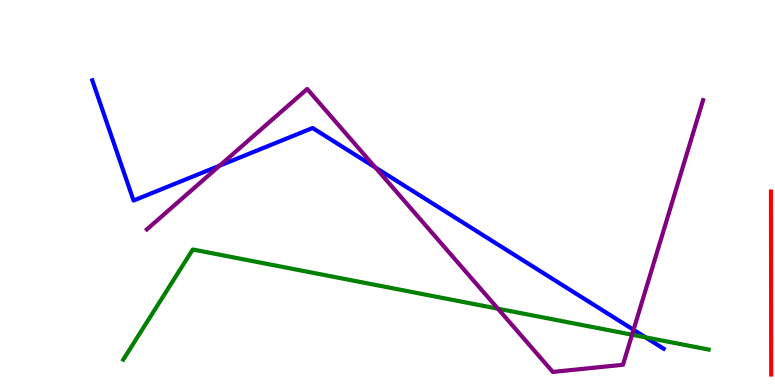[{'lines': ['blue', 'red'], 'intersections': []}, {'lines': ['green', 'red'], 'intersections': []}, {'lines': ['purple', 'red'], 'intersections': []}, {'lines': ['blue', 'green'], 'intersections': [{'x': 8.33, 'y': 1.24}]}, {'lines': ['blue', 'purple'], 'intersections': [{'x': 2.83, 'y': 5.7}, {'x': 4.84, 'y': 5.65}, {'x': 8.17, 'y': 1.43}]}, {'lines': ['green', 'purple'], 'intersections': [{'x': 6.42, 'y': 1.98}, {'x': 8.16, 'y': 1.31}]}]